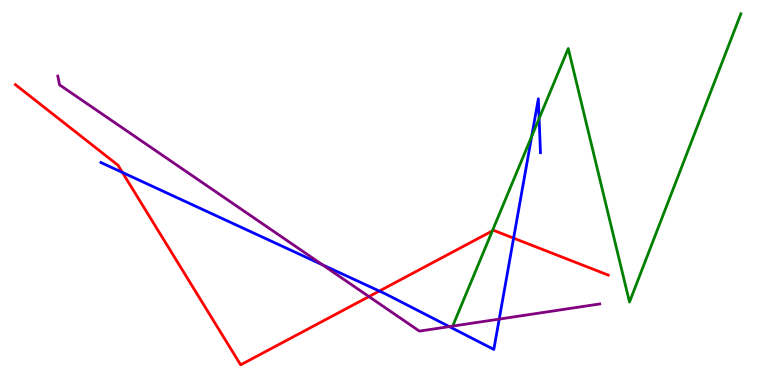[{'lines': ['blue', 'red'], 'intersections': [{'x': 1.58, 'y': 5.52}, {'x': 4.89, 'y': 2.44}, {'x': 6.63, 'y': 3.81}]}, {'lines': ['green', 'red'], 'intersections': [{'x': 6.35, 'y': 4.0}]}, {'lines': ['purple', 'red'], 'intersections': [{'x': 4.76, 'y': 2.3}]}, {'lines': ['blue', 'green'], 'intersections': [{'x': 6.86, 'y': 6.46}, {'x': 6.96, 'y': 6.92}]}, {'lines': ['blue', 'purple'], 'intersections': [{'x': 4.16, 'y': 3.12}, {'x': 5.8, 'y': 1.52}, {'x': 6.44, 'y': 1.71}]}, {'lines': ['green', 'purple'], 'intersections': []}]